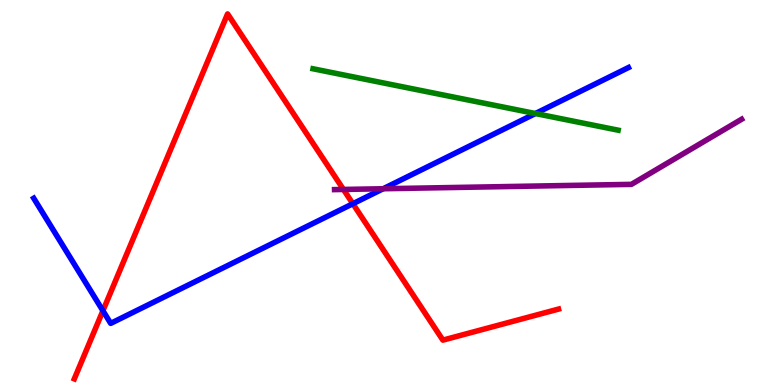[{'lines': ['blue', 'red'], 'intersections': [{'x': 1.33, 'y': 1.93}, {'x': 4.55, 'y': 4.71}]}, {'lines': ['green', 'red'], 'intersections': []}, {'lines': ['purple', 'red'], 'intersections': [{'x': 4.43, 'y': 5.08}]}, {'lines': ['blue', 'green'], 'intersections': [{'x': 6.91, 'y': 7.05}]}, {'lines': ['blue', 'purple'], 'intersections': [{'x': 4.94, 'y': 5.1}]}, {'lines': ['green', 'purple'], 'intersections': []}]